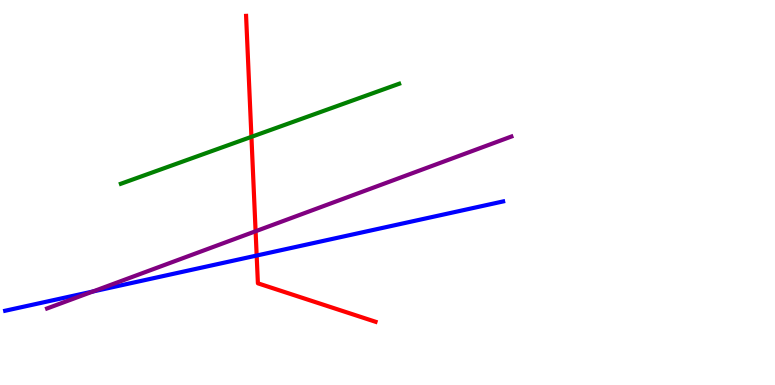[{'lines': ['blue', 'red'], 'intersections': [{'x': 3.31, 'y': 3.36}]}, {'lines': ['green', 'red'], 'intersections': [{'x': 3.24, 'y': 6.45}]}, {'lines': ['purple', 'red'], 'intersections': [{'x': 3.3, 'y': 3.99}]}, {'lines': ['blue', 'green'], 'intersections': []}, {'lines': ['blue', 'purple'], 'intersections': [{'x': 1.2, 'y': 2.43}]}, {'lines': ['green', 'purple'], 'intersections': []}]